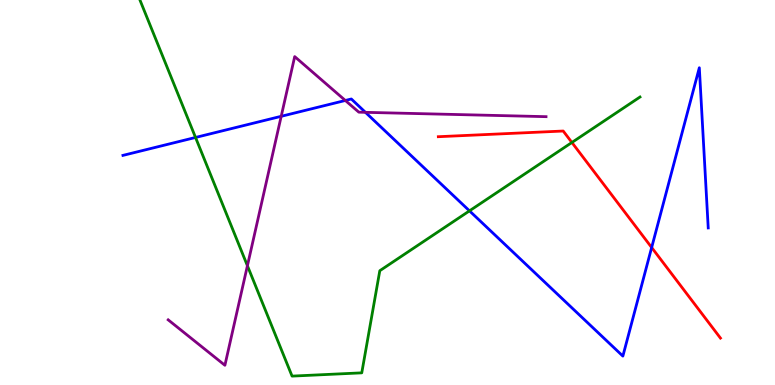[{'lines': ['blue', 'red'], 'intersections': [{'x': 8.41, 'y': 3.57}]}, {'lines': ['green', 'red'], 'intersections': [{'x': 7.38, 'y': 6.3}]}, {'lines': ['purple', 'red'], 'intersections': []}, {'lines': ['blue', 'green'], 'intersections': [{'x': 2.52, 'y': 6.43}, {'x': 6.06, 'y': 4.52}]}, {'lines': ['blue', 'purple'], 'intersections': [{'x': 3.63, 'y': 6.98}, {'x': 4.46, 'y': 7.39}, {'x': 4.72, 'y': 7.08}]}, {'lines': ['green', 'purple'], 'intersections': [{'x': 3.19, 'y': 3.1}]}]